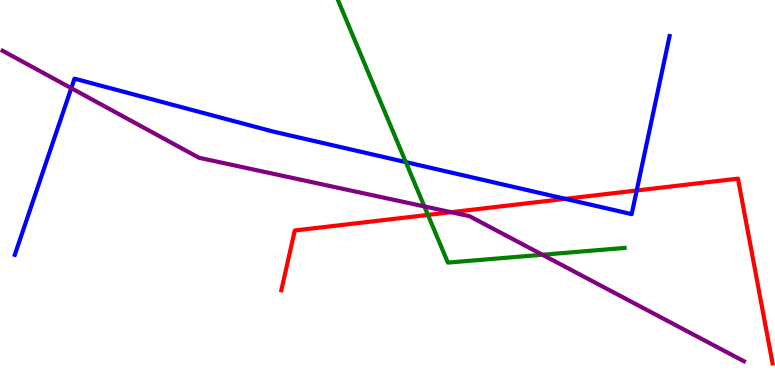[{'lines': ['blue', 'red'], 'intersections': [{'x': 7.29, 'y': 4.84}, {'x': 8.22, 'y': 5.05}]}, {'lines': ['green', 'red'], 'intersections': [{'x': 5.52, 'y': 4.42}]}, {'lines': ['purple', 'red'], 'intersections': [{'x': 5.82, 'y': 4.49}]}, {'lines': ['blue', 'green'], 'intersections': [{'x': 5.24, 'y': 5.79}]}, {'lines': ['blue', 'purple'], 'intersections': [{'x': 0.92, 'y': 7.71}]}, {'lines': ['green', 'purple'], 'intersections': [{'x': 5.48, 'y': 4.64}, {'x': 7.0, 'y': 3.38}]}]